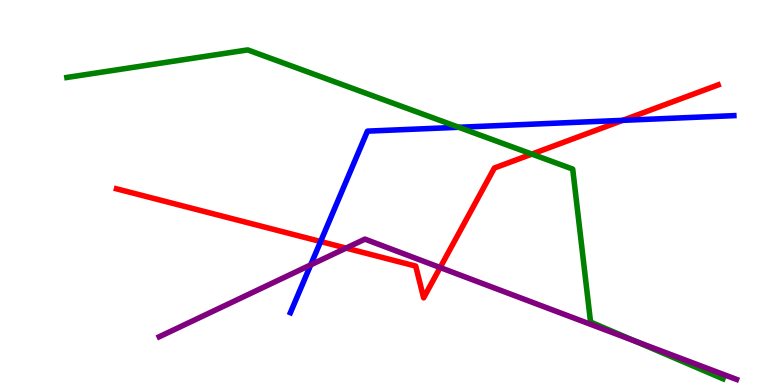[{'lines': ['blue', 'red'], 'intersections': [{'x': 4.14, 'y': 3.73}, {'x': 8.04, 'y': 6.87}]}, {'lines': ['green', 'red'], 'intersections': [{'x': 6.86, 'y': 6.0}]}, {'lines': ['purple', 'red'], 'intersections': [{'x': 4.47, 'y': 3.56}, {'x': 5.68, 'y': 3.05}]}, {'lines': ['blue', 'green'], 'intersections': [{'x': 5.92, 'y': 6.69}]}, {'lines': ['blue', 'purple'], 'intersections': [{'x': 4.01, 'y': 3.12}]}, {'lines': ['green', 'purple'], 'intersections': [{'x': 8.19, 'y': 1.14}]}]